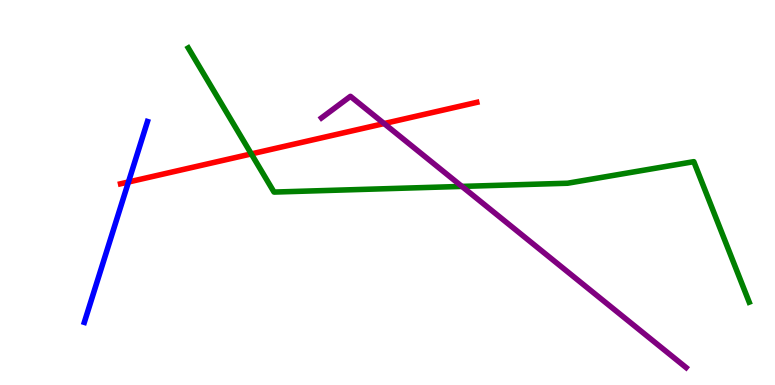[{'lines': ['blue', 'red'], 'intersections': [{'x': 1.66, 'y': 5.27}]}, {'lines': ['green', 'red'], 'intersections': [{'x': 3.24, 'y': 6.0}]}, {'lines': ['purple', 'red'], 'intersections': [{'x': 4.96, 'y': 6.79}]}, {'lines': ['blue', 'green'], 'intersections': []}, {'lines': ['blue', 'purple'], 'intersections': []}, {'lines': ['green', 'purple'], 'intersections': [{'x': 5.96, 'y': 5.16}]}]